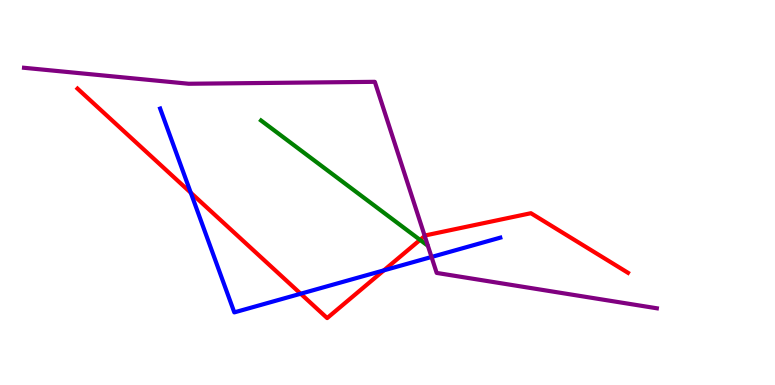[{'lines': ['blue', 'red'], 'intersections': [{'x': 2.46, 'y': 4.99}, {'x': 3.88, 'y': 2.37}, {'x': 4.95, 'y': 2.98}]}, {'lines': ['green', 'red'], 'intersections': [{'x': 5.42, 'y': 3.77}]}, {'lines': ['purple', 'red'], 'intersections': [{'x': 5.48, 'y': 3.87}]}, {'lines': ['blue', 'green'], 'intersections': []}, {'lines': ['blue', 'purple'], 'intersections': [{'x': 5.57, 'y': 3.33}]}, {'lines': ['green', 'purple'], 'intersections': []}]